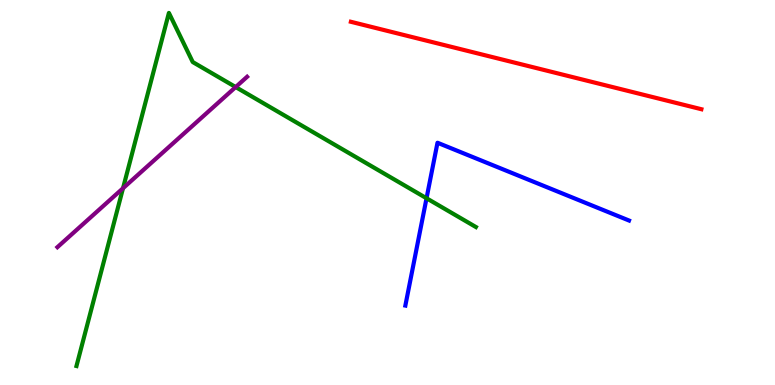[{'lines': ['blue', 'red'], 'intersections': []}, {'lines': ['green', 'red'], 'intersections': []}, {'lines': ['purple', 'red'], 'intersections': []}, {'lines': ['blue', 'green'], 'intersections': [{'x': 5.5, 'y': 4.85}]}, {'lines': ['blue', 'purple'], 'intersections': []}, {'lines': ['green', 'purple'], 'intersections': [{'x': 1.59, 'y': 5.11}, {'x': 3.04, 'y': 7.74}]}]